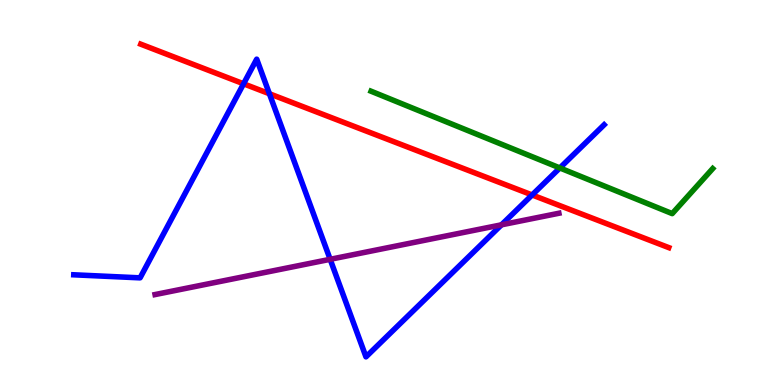[{'lines': ['blue', 'red'], 'intersections': [{'x': 3.14, 'y': 7.82}, {'x': 3.48, 'y': 7.57}, {'x': 6.87, 'y': 4.94}]}, {'lines': ['green', 'red'], 'intersections': []}, {'lines': ['purple', 'red'], 'intersections': []}, {'lines': ['blue', 'green'], 'intersections': [{'x': 7.22, 'y': 5.64}]}, {'lines': ['blue', 'purple'], 'intersections': [{'x': 4.26, 'y': 3.26}, {'x': 6.47, 'y': 4.16}]}, {'lines': ['green', 'purple'], 'intersections': []}]